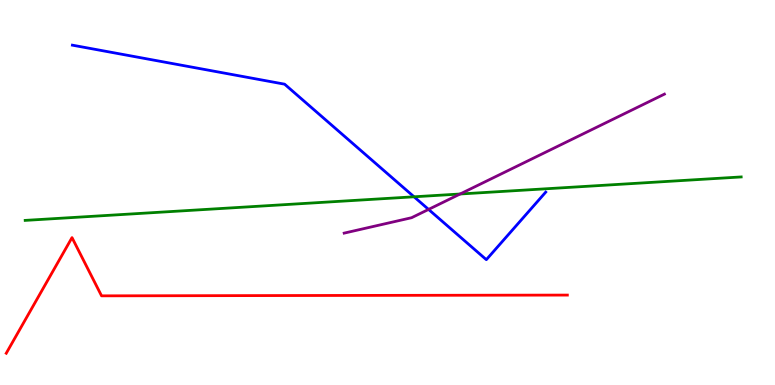[{'lines': ['blue', 'red'], 'intersections': []}, {'lines': ['green', 'red'], 'intersections': []}, {'lines': ['purple', 'red'], 'intersections': []}, {'lines': ['blue', 'green'], 'intersections': [{'x': 5.34, 'y': 4.89}]}, {'lines': ['blue', 'purple'], 'intersections': [{'x': 5.53, 'y': 4.56}]}, {'lines': ['green', 'purple'], 'intersections': [{'x': 5.94, 'y': 4.96}]}]